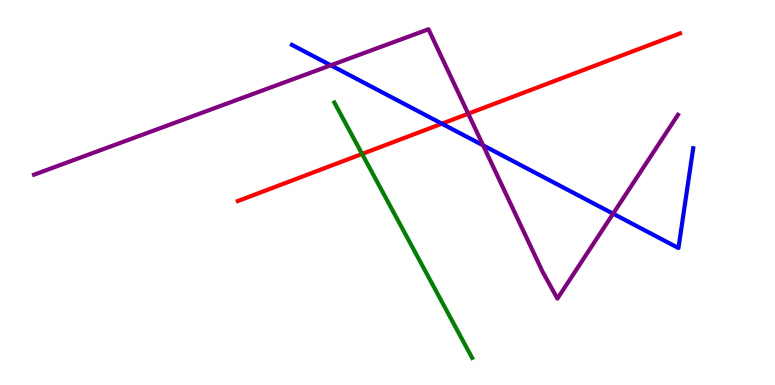[{'lines': ['blue', 'red'], 'intersections': [{'x': 5.7, 'y': 6.79}]}, {'lines': ['green', 'red'], 'intersections': [{'x': 4.67, 'y': 6.0}]}, {'lines': ['purple', 'red'], 'intersections': [{'x': 6.04, 'y': 7.05}]}, {'lines': ['blue', 'green'], 'intersections': []}, {'lines': ['blue', 'purple'], 'intersections': [{'x': 4.27, 'y': 8.3}, {'x': 6.23, 'y': 6.22}, {'x': 7.91, 'y': 4.45}]}, {'lines': ['green', 'purple'], 'intersections': []}]